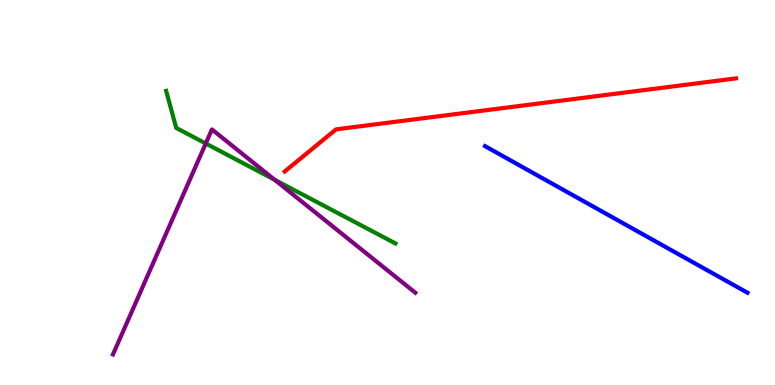[{'lines': ['blue', 'red'], 'intersections': []}, {'lines': ['green', 'red'], 'intersections': []}, {'lines': ['purple', 'red'], 'intersections': []}, {'lines': ['blue', 'green'], 'intersections': []}, {'lines': ['blue', 'purple'], 'intersections': []}, {'lines': ['green', 'purple'], 'intersections': [{'x': 2.65, 'y': 6.27}, {'x': 3.54, 'y': 5.33}]}]